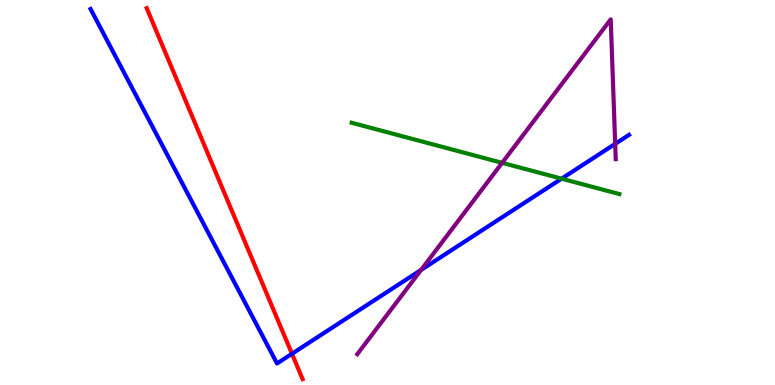[{'lines': ['blue', 'red'], 'intersections': [{'x': 3.77, 'y': 0.811}]}, {'lines': ['green', 'red'], 'intersections': []}, {'lines': ['purple', 'red'], 'intersections': []}, {'lines': ['blue', 'green'], 'intersections': [{'x': 7.25, 'y': 5.36}]}, {'lines': ['blue', 'purple'], 'intersections': [{'x': 5.43, 'y': 2.99}, {'x': 7.94, 'y': 6.26}]}, {'lines': ['green', 'purple'], 'intersections': [{'x': 6.48, 'y': 5.77}]}]